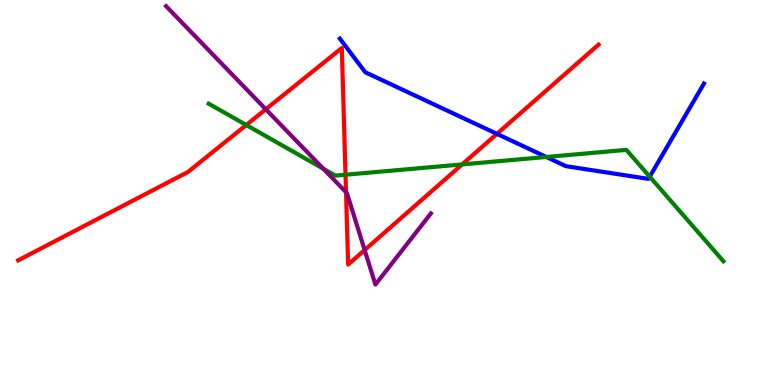[{'lines': ['blue', 'red'], 'intersections': [{'x': 6.41, 'y': 6.52}]}, {'lines': ['green', 'red'], 'intersections': [{'x': 3.18, 'y': 6.75}, {'x': 4.46, 'y': 5.46}, {'x': 5.96, 'y': 5.73}]}, {'lines': ['purple', 'red'], 'intersections': [{'x': 3.43, 'y': 7.16}, {'x': 4.46, 'y': 5.01}, {'x': 4.71, 'y': 3.51}]}, {'lines': ['blue', 'green'], 'intersections': [{'x': 7.05, 'y': 5.92}, {'x': 8.38, 'y': 5.41}]}, {'lines': ['blue', 'purple'], 'intersections': []}, {'lines': ['green', 'purple'], 'intersections': [{'x': 4.17, 'y': 5.62}]}]